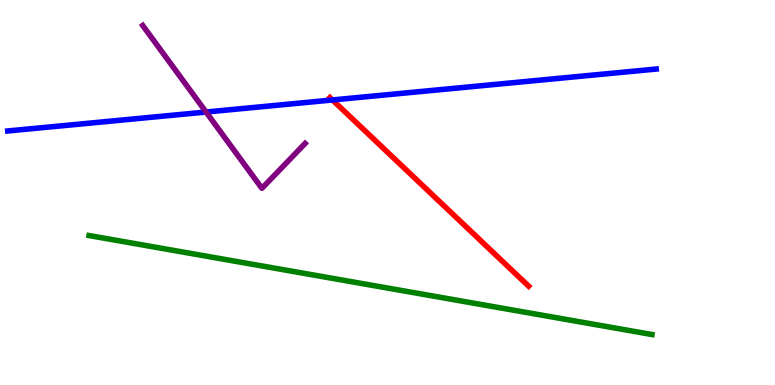[{'lines': ['blue', 'red'], 'intersections': [{'x': 4.29, 'y': 7.4}]}, {'lines': ['green', 'red'], 'intersections': []}, {'lines': ['purple', 'red'], 'intersections': []}, {'lines': ['blue', 'green'], 'intersections': []}, {'lines': ['blue', 'purple'], 'intersections': [{'x': 2.66, 'y': 7.09}]}, {'lines': ['green', 'purple'], 'intersections': []}]